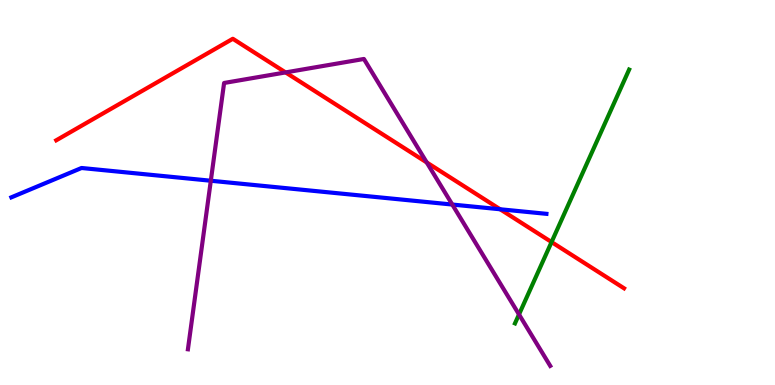[{'lines': ['blue', 'red'], 'intersections': [{'x': 6.45, 'y': 4.56}]}, {'lines': ['green', 'red'], 'intersections': [{'x': 7.12, 'y': 3.71}]}, {'lines': ['purple', 'red'], 'intersections': [{'x': 3.68, 'y': 8.12}, {'x': 5.51, 'y': 5.78}]}, {'lines': ['blue', 'green'], 'intersections': []}, {'lines': ['blue', 'purple'], 'intersections': [{'x': 2.72, 'y': 5.31}, {'x': 5.84, 'y': 4.69}]}, {'lines': ['green', 'purple'], 'intersections': [{'x': 6.7, 'y': 1.83}]}]